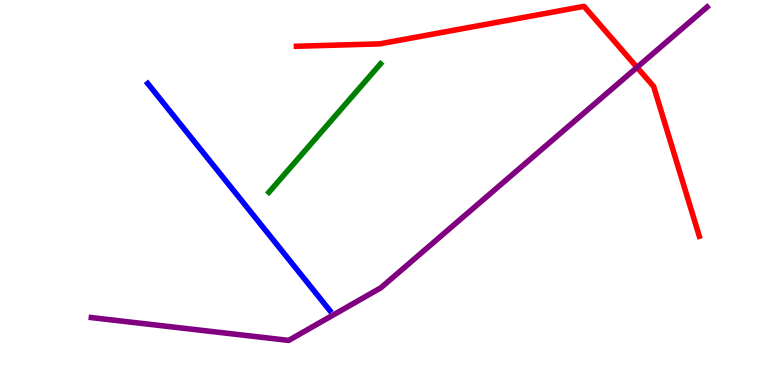[{'lines': ['blue', 'red'], 'intersections': []}, {'lines': ['green', 'red'], 'intersections': []}, {'lines': ['purple', 'red'], 'intersections': [{'x': 8.22, 'y': 8.25}]}, {'lines': ['blue', 'green'], 'intersections': []}, {'lines': ['blue', 'purple'], 'intersections': []}, {'lines': ['green', 'purple'], 'intersections': []}]